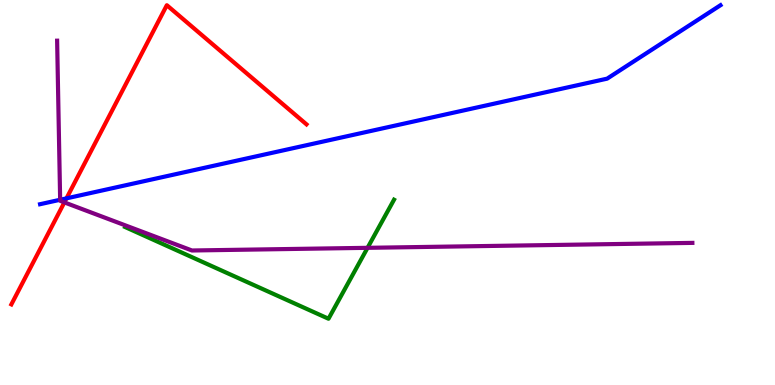[{'lines': ['blue', 'red'], 'intersections': [{'x': 0.858, 'y': 4.85}]}, {'lines': ['green', 'red'], 'intersections': []}, {'lines': ['purple', 'red'], 'intersections': [{'x': 0.831, 'y': 4.74}]}, {'lines': ['blue', 'green'], 'intersections': []}, {'lines': ['blue', 'purple'], 'intersections': [{'x': 0.776, 'y': 4.81}]}, {'lines': ['green', 'purple'], 'intersections': [{'x': 4.74, 'y': 3.56}]}]